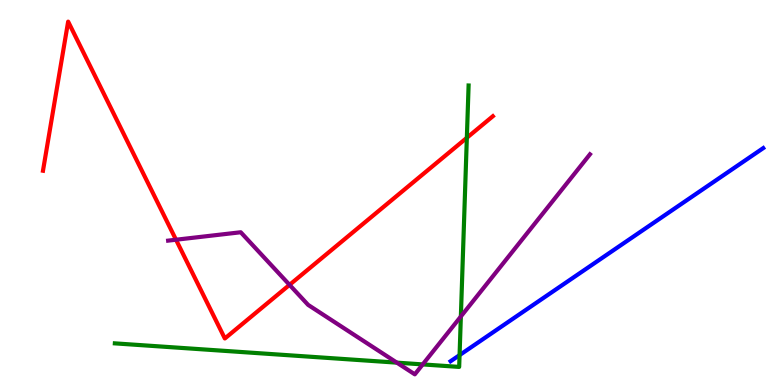[{'lines': ['blue', 'red'], 'intersections': []}, {'lines': ['green', 'red'], 'intersections': [{'x': 6.02, 'y': 6.42}]}, {'lines': ['purple', 'red'], 'intersections': [{'x': 2.27, 'y': 3.77}, {'x': 3.74, 'y': 2.6}]}, {'lines': ['blue', 'green'], 'intersections': [{'x': 5.93, 'y': 0.776}]}, {'lines': ['blue', 'purple'], 'intersections': []}, {'lines': ['green', 'purple'], 'intersections': [{'x': 5.12, 'y': 0.581}, {'x': 5.45, 'y': 0.535}, {'x': 5.95, 'y': 1.78}]}]